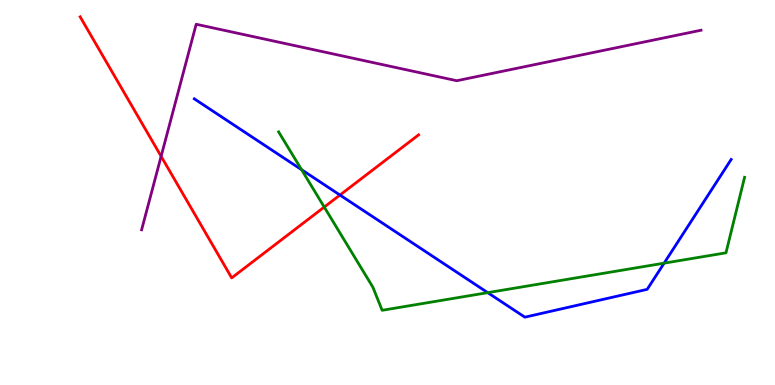[{'lines': ['blue', 'red'], 'intersections': [{'x': 4.39, 'y': 4.93}]}, {'lines': ['green', 'red'], 'intersections': [{'x': 4.18, 'y': 4.62}]}, {'lines': ['purple', 'red'], 'intersections': [{'x': 2.08, 'y': 5.94}]}, {'lines': ['blue', 'green'], 'intersections': [{'x': 3.89, 'y': 5.59}, {'x': 6.29, 'y': 2.4}, {'x': 8.57, 'y': 3.16}]}, {'lines': ['blue', 'purple'], 'intersections': []}, {'lines': ['green', 'purple'], 'intersections': []}]